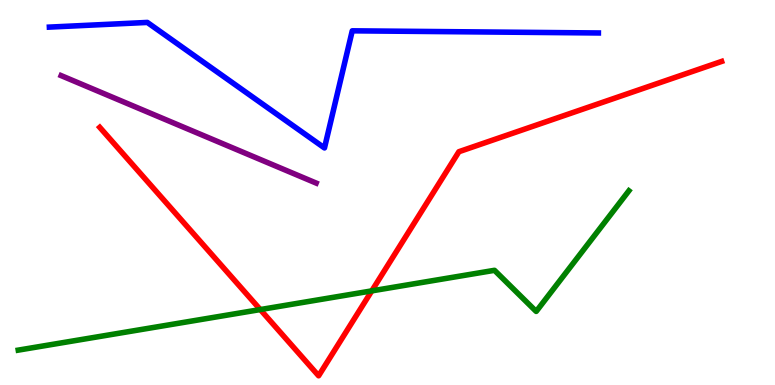[{'lines': ['blue', 'red'], 'intersections': []}, {'lines': ['green', 'red'], 'intersections': [{'x': 3.36, 'y': 1.96}, {'x': 4.8, 'y': 2.44}]}, {'lines': ['purple', 'red'], 'intersections': []}, {'lines': ['blue', 'green'], 'intersections': []}, {'lines': ['blue', 'purple'], 'intersections': []}, {'lines': ['green', 'purple'], 'intersections': []}]